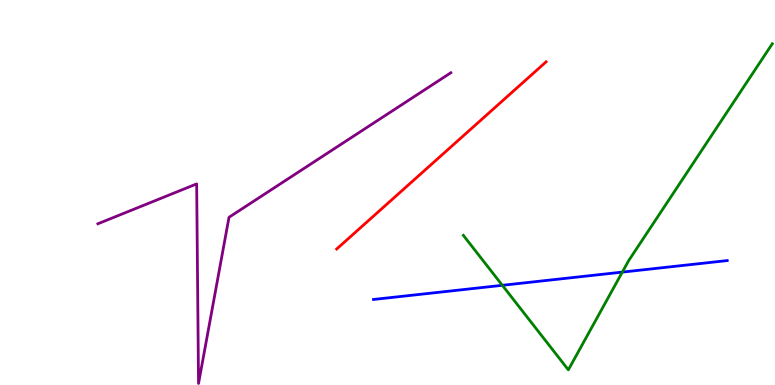[{'lines': ['blue', 'red'], 'intersections': []}, {'lines': ['green', 'red'], 'intersections': []}, {'lines': ['purple', 'red'], 'intersections': []}, {'lines': ['blue', 'green'], 'intersections': [{'x': 6.48, 'y': 2.59}, {'x': 8.03, 'y': 2.93}]}, {'lines': ['blue', 'purple'], 'intersections': []}, {'lines': ['green', 'purple'], 'intersections': []}]